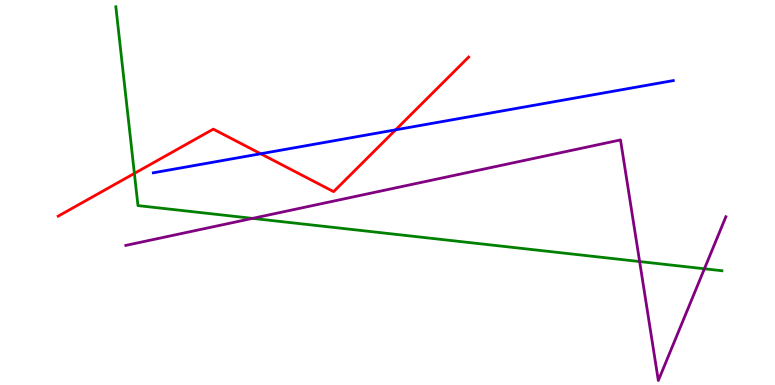[{'lines': ['blue', 'red'], 'intersections': [{'x': 3.36, 'y': 6.01}, {'x': 5.11, 'y': 6.63}]}, {'lines': ['green', 'red'], 'intersections': [{'x': 1.73, 'y': 5.5}]}, {'lines': ['purple', 'red'], 'intersections': []}, {'lines': ['blue', 'green'], 'intersections': []}, {'lines': ['blue', 'purple'], 'intersections': []}, {'lines': ['green', 'purple'], 'intersections': [{'x': 3.26, 'y': 4.33}, {'x': 8.25, 'y': 3.21}, {'x': 9.09, 'y': 3.02}]}]